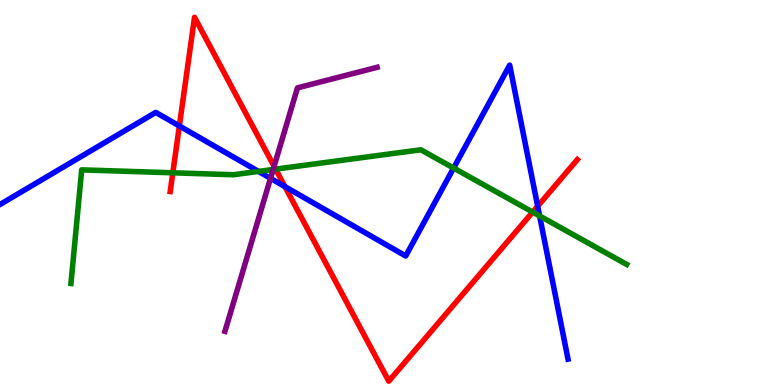[{'lines': ['blue', 'red'], 'intersections': [{'x': 2.31, 'y': 6.73}, {'x': 3.68, 'y': 5.15}, {'x': 6.94, 'y': 4.64}]}, {'lines': ['green', 'red'], 'intersections': [{'x': 2.23, 'y': 5.51}, {'x': 3.56, 'y': 5.61}, {'x': 6.87, 'y': 4.49}]}, {'lines': ['purple', 'red'], 'intersections': [{'x': 3.54, 'y': 5.68}]}, {'lines': ['blue', 'green'], 'intersections': [{'x': 3.34, 'y': 5.55}, {'x': 5.85, 'y': 5.64}, {'x': 6.96, 'y': 4.39}]}, {'lines': ['blue', 'purple'], 'intersections': [{'x': 3.49, 'y': 5.37}]}, {'lines': ['green', 'purple'], 'intersections': [{'x': 3.52, 'y': 5.6}]}]